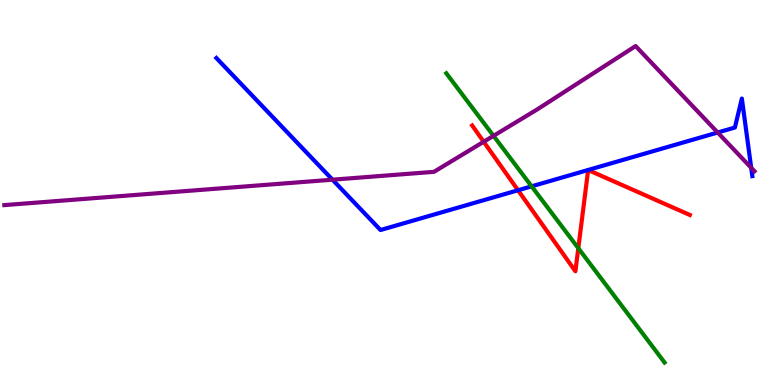[{'lines': ['blue', 'red'], 'intersections': [{'x': 6.68, 'y': 5.06}]}, {'lines': ['green', 'red'], 'intersections': [{'x': 7.46, 'y': 3.55}]}, {'lines': ['purple', 'red'], 'intersections': [{'x': 6.24, 'y': 6.32}]}, {'lines': ['blue', 'green'], 'intersections': [{'x': 6.86, 'y': 5.16}]}, {'lines': ['blue', 'purple'], 'intersections': [{'x': 4.29, 'y': 5.33}, {'x': 9.26, 'y': 6.56}, {'x': 9.69, 'y': 5.64}]}, {'lines': ['green', 'purple'], 'intersections': [{'x': 6.37, 'y': 6.47}]}]